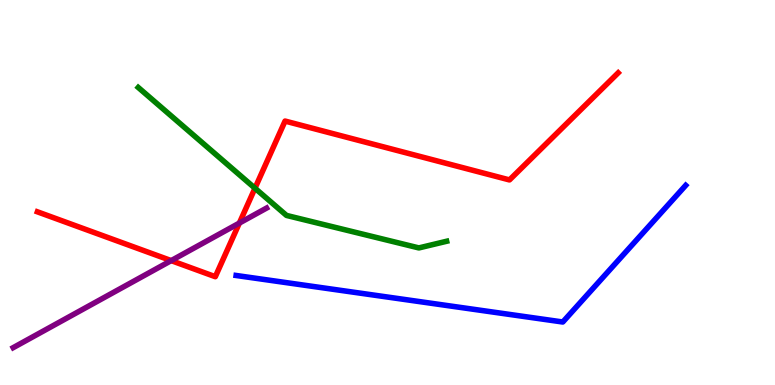[{'lines': ['blue', 'red'], 'intersections': []}, {'lines': ['green', 'red'], 'intersections': [{'x': 3.29, 'y': 5.11}]}, {'lines': ['purple', 'red'], 'intersections': [{'x': 2.21, 'y': 3.23}, {'x': 3.09, 'y': 4.21}]}, {'lines': ['blue', 'green'], 'intersections': []}, {'lines': ['blue', 'purple'], 'intersections': []}, {'lines': ['green', 'purple'], 'intersections': []}]